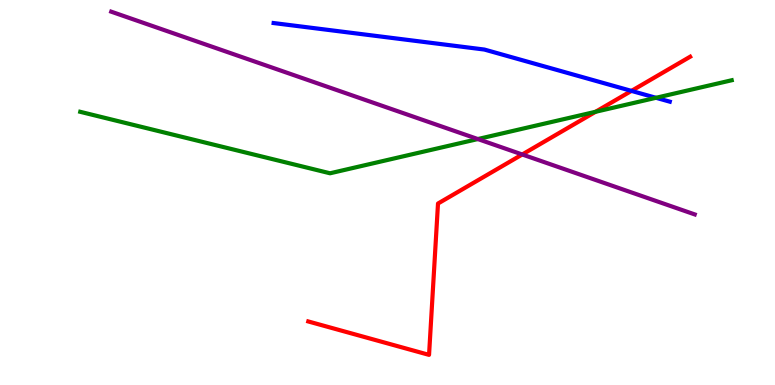[{'lines': ['blue', 'red'], 'intersections': [{'x': 8.15, 'y': 7.64}]}, {'lines': ['green', 'red'], 'intersections': [{'x': 7.68, 'y': 7.1}]}, {'lines': ['purple', 'red'], 'intersections': [{'x': 6.74, 'y': 5.99}]}, {'lines': ['blue', 'green'], 'intersections': [{'x': 8.46, 'y': 7.46}]}, {'lines': ['blue', 'purple'], 'intersections': []}, {'lines': ['green', 'purple'], 'intersections': [{'x': 6.17, 'y': 6.39}]}]